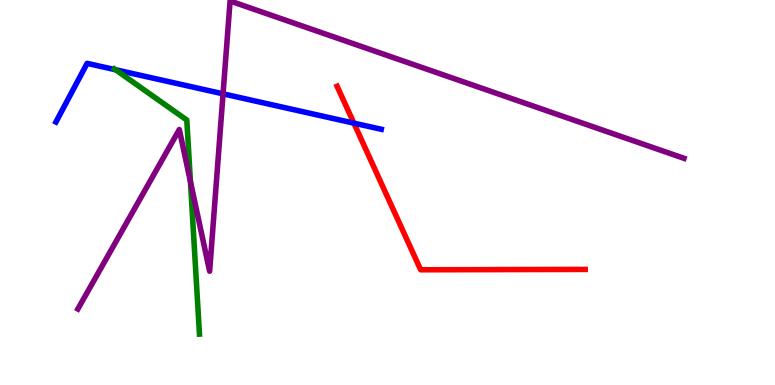[{'lines': ['blue', 'red'], 'intersections': [{'x': 4.57, 'y': 6.8}]}, {'lines': ['green', 'red'], 'intersections': []}, {'lines': ['purple', 'red'], 'intersections': []}, {'lines': ['blue', 'green'], 'intersections': [{'x': 1.49, 'y': 8.19}]}, {'lines': ['blue', 'purple'], 'intersections': [{'x': 2.88, 'y': 7.56}]}, {'lines': ['green', 'purple'], 'intersections': [{'x': 2.46, 'y': 5.28}]}]